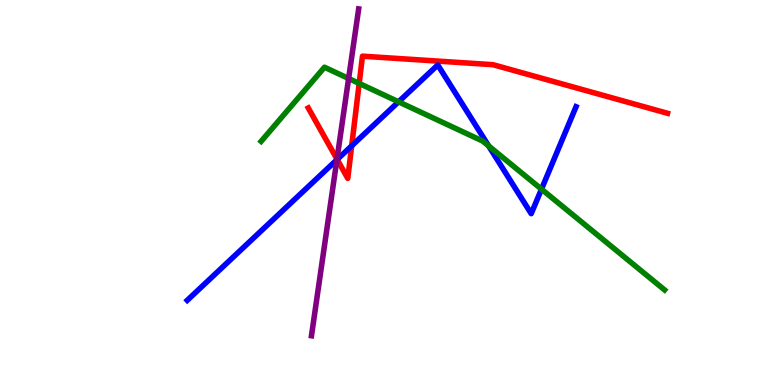[{'lines': ['blue', 'red'], 'intersections': [{'x': 4.35, 'y': 5.86}, {'x': 4.54, 'y': 6.21}]}, {'lines': ['green', 'red'], 'intersections': [{'x': 4.63, 'y': 7.83}]}, {'lines': ['purple', 'red'], 'intersections': [{'x': 4.35, 'y': 5.87}]}, {'lines': ['blue', 'green'], 'intersections': [{'x': 5.14, 'y': 7.36}, {'x': 6.3, 'y': 6.21}, {'x': 6.99, 'y': 5.09}]}, {'lines': ['blue', 'purple'], 'intersections': [{'x': 4.35, 'y': 5.85}]}, {'lines': ['green', 'purple'], 'intersections': [{'x': 4.5, 'y': 7.96}]}]